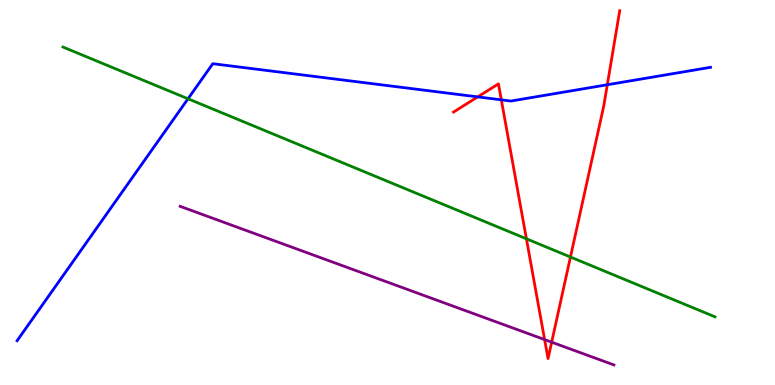[{'lines': ['blue', 'red'], 'intersections': [{'x': 6.16, 'y': 7.48}, {'x': 6.47, 'y': 7.41}, {'x': 7.84, 'y': 7.8}]}, {'lines': ['green', 'red'], 'intersections': [{'x': 6.79, 'y': 3.8}, {'x': 7.36, 'y': 3.32}]}, {'lines': ['purple', 'red'], 'intersections': [{'x': 7.03, 'y': 1.18}, {'x': 7.12, 'y': 1.11}]}, {'lines': ['blue', 'green'], 'intersections': [{'x': 2.43, 'y': 7.43}]}, {'lines': ['blue', 'purple'], 'intersections': []}, {'lines': ['green', 'purple'], 'intersections': []}]